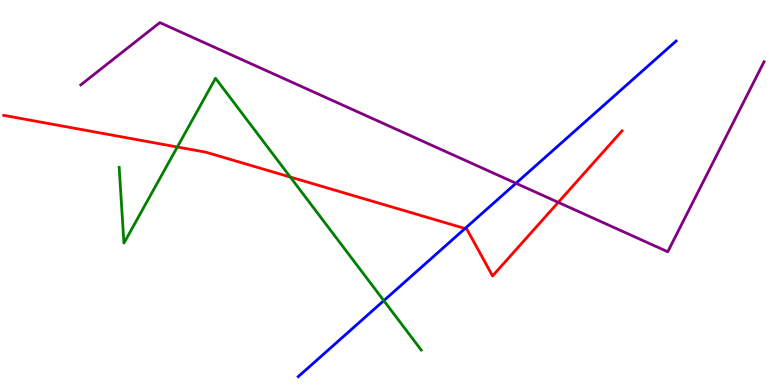[{'lines': ['blue', 'red'], 'intersections': [{'x': 6.0, 'y': 4.06}]}, {'lines': ['green', 'red'], 'intersections': [{'x': 2.29, 'y': 6.18}, {'x': 3.75, 'y': 5.4}]}, {'lines': ['purple', 'red'], 'intersections': [{'x': 7.2, 'y': 4.74}]}, {'lines': ['blue', 'green'], 'intersections': [{'x': 4.95, 'y': 2.19}]}, {'lines': ['blue', 'purple'], 'intersections': [{'x': 6.66, 'y': 5.24}]}, {'lines': ['green', 'purple'], 'intersections': []}]